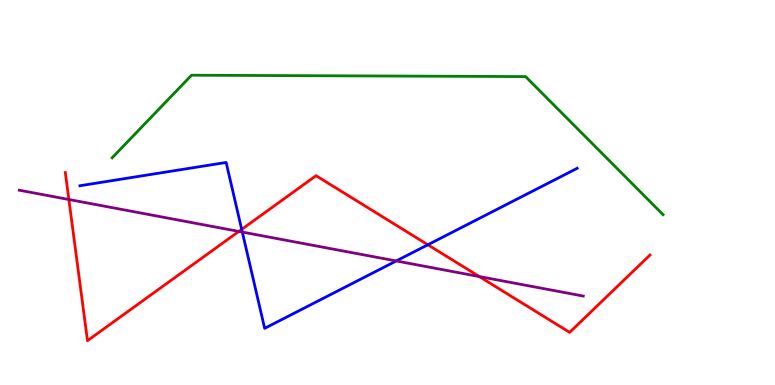[{'lines': ['blue', 'red'], 'intersections': [{'x': 3.12, 'y': 4.04}, {'x': 5.52, 'y': 3.64}]}, {'lines': ['green', 'red'], 'intersections': []}, {'lines': ['purple', 'red'], 'intersections': [{'x': 0.889, 'y': 4.82}, {'x': 3.08, 'y': 3.99}, {'x': 6.18, 'y': 2.82}]}, {'lines': ['blue', 'green'], 'intersections': []}, {'lines': ['blue', 'purple'], 'intersections': [{'x': 3.13, 'y': 3.97}, {'x': 5.11, 'y': 3.22}]}, {'lines': ['green', 'purple'], 'intersections': []}]